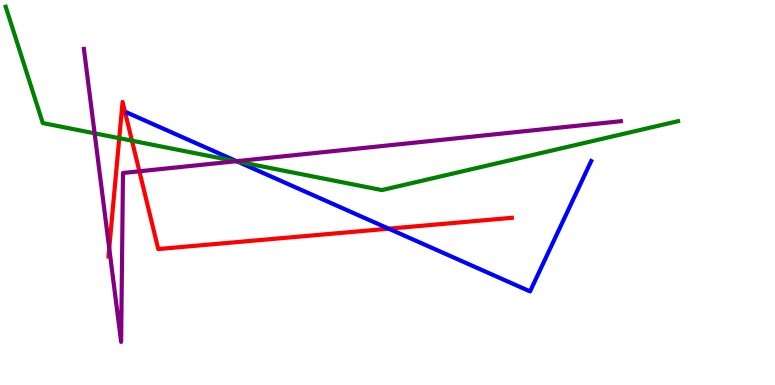[{'lines': ['blue', 'red'], 'intersections': [{'x': 5.02, 'y': 4.06}]}, {'lines': ['green', 'red'], 'intersections': [{'x': 1.54, 'y': 6.41}, {'x': 1.7, 'y': 6.35}]}, {'lines': ['purple', 'red'], 'intersections': [{'x': 1.41, 'y': 3.55}, {'x': 1.8, 'y': 5.55}]}, {'lines': ['blue', 'green'], 'intersections': [{'x': 3.06, 'y': 5.8}]}, {'lines': ['blue', 'purple'], 'intersections': [{'x': 3.05, 'y': 5.81}]}, {'lines': ['green', 'purple'], 'intersections': [{'x': 1.22, 'y': 6.54}, {'x': 3.04, 'y': 5.81}]}]